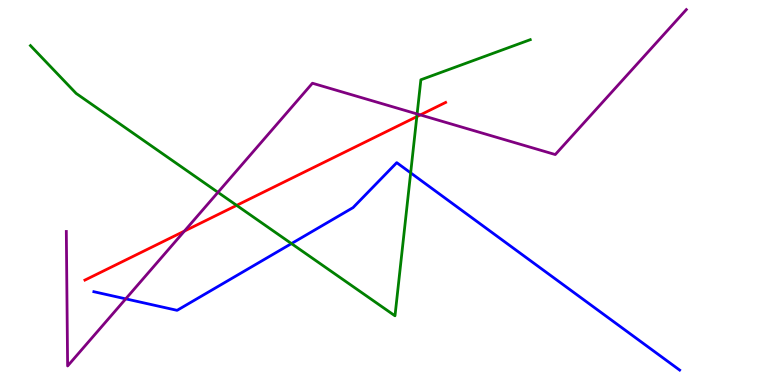[{'lines': ['blue', 'red'], 'intersections': []}, {'lines': ['green', 'red'], 'intersections': [{'x': 3.05, 'y': 4.67}, {'x': 5.38, 'y': 6.97}]}, {'lines': ['purple', 'red'], 'intersections': [{'x': 2.38, 'y': 4.0}, {'x': 5.42, 'y': 7.02}]}, {'lines': ['blue', 'green'], 'intersections': [{'x': 3.76, 'y': 3.67}, {'x': 5.3, 'y': 5.51}]}, {'lines': ['blue', 'purple'], 'intersections': [{'x': 1.62, 'y': 2.24}]}, {'lines': ['green', 'purple'], 'intersections': [{'x': 2.81, 'y': 5.0}, {'x': 5.38, 'y': 7.04}]}]